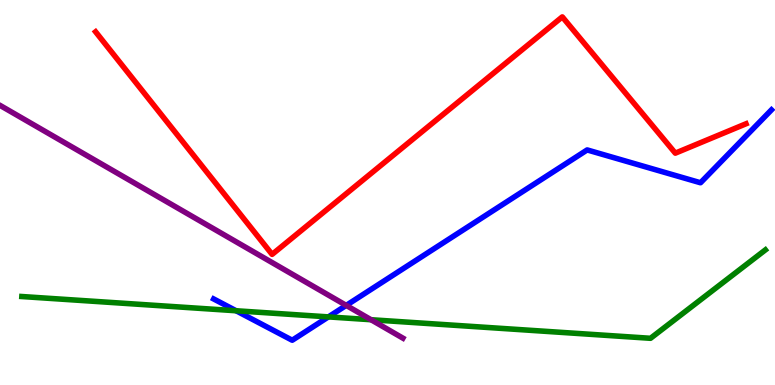[{'lines': ['blue', 'red'], 'intersections': []}, {'lines': ['green', 'red'], 'intersections': []}, {'lines': ['purple', 'red'], 'intersections': []}, {'lines': ['blue', 'green'], 'intersections': [{'x': 3.05, 'y': 1.93}, {'x': 4.24, 'y': 1.77}]}, {'lines': ['blue', 'purple'], 'intersections': [{'x': 4.47, 'y': 2.07}]}, {'lines': ['green', 'purple'], 'intersections': [{'x': 4.79, 'y': 1.7}]}]